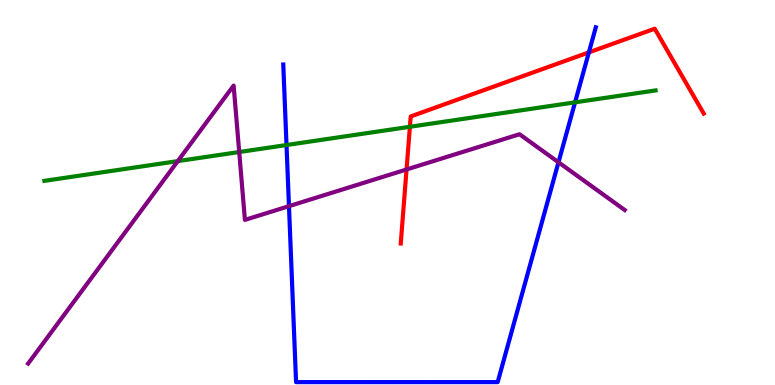[{'lines': ['blue', 'red'], 'intersections': [{'x': 7.6, 'y': 8.64}]}, {'lines': ['green', 'red'], 'intersections': [{'x': 5.29, 'y': 6.71}]}, {'lines': ['purple', 'red'], 'intersections': [{'x': 5.25, 'y': 5.6}]}, {'lines': ['blue', 'green'], 'intersections': [{'x': 3.7, 'y': 6.23}, {'x': 7.42, 'y': 7.34}]}, {'lines': ['blue', 'purple'], 'intersections': [{'x': 3.73, 'y': 4.65}, {'x': 7.21, 'y': 5.78}]}, {'lines': ['green', 'purple'], 'intersections': [{'x': 2.29, 'y': 5.82}, {'x': 3.09, 'y': 6.05}]}]